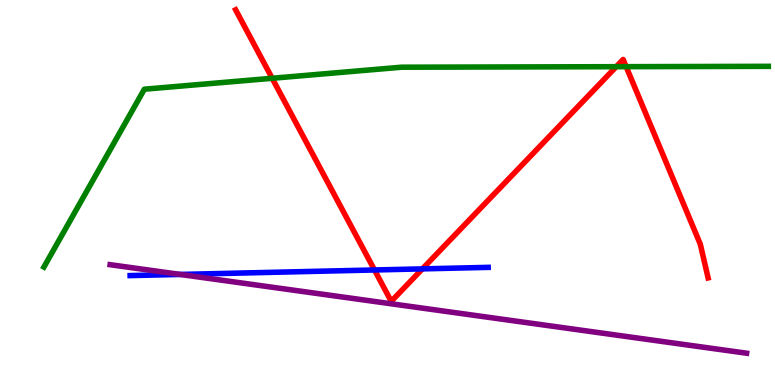[{'lines': ['blue', 'red'], 'intersections': [{'x': 4.83, 'y': 2.99}, {'x': 5.45, 'y': 3.02}]}, {'lines': ['green', 'red'], 'intersections': [{'x': 3.51, 'y': 7.97}, {'x': 7.95, 'y': 8.27}, {'x': 8.08, 'y': 8.27}]}, {'lines': ['purple', 'red'], 'intersections': []}, {'lines': ['blue', 'green'], 'intersections': []}, {'lines': ['blue', 'purple'], 'intersections': [{'x': 2.33, 'y': 2.87}]}, {'lines': ['green', 'purple'], 'intersections': []}]